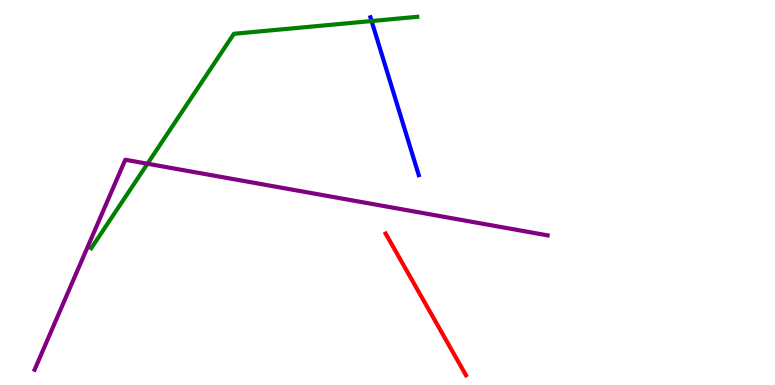[{'lines': ['blue', 'red'], 'intersections': []}, {'lines': ['green', 'red'], 'intersections': []}, {'lines': ['purple', 'red'], 'intersections': []}, {'lines': ['blue', 'green'], 'intersections': [{'x': 4.79, 'y': 9.45}]}, {'lines': ['blue', 'purple'], 'intersections': []}, {'lines': ['green', 'purple'], 'intersections': [{'x': 1.9, 'y': 5.75}]}]